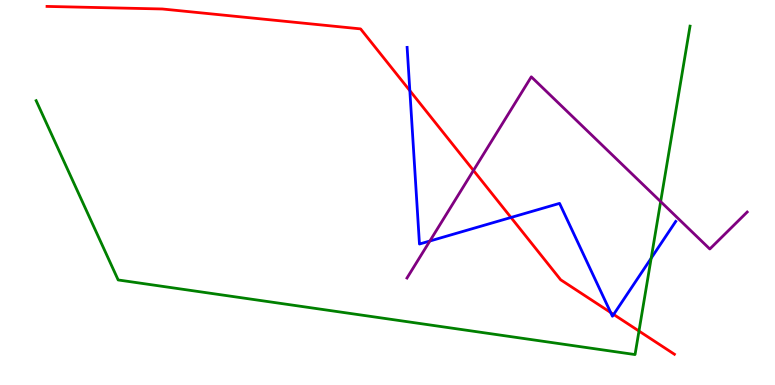[{'lines': ['blue', 'red'], 'intersections': [{'x': 5.29, 'y': 7.65}, {'x': 6.59, 'y': 4.35}, {'x': 7.88, 'y': 1.88}, {'x': 7.92, 'y': 1.83}]}, {'lines': ['green', 'red'], 'intersections': [{'x': 8.24, 'y': 1.4}]}, {'lines': ['purple', 'red'], 'intersections': [{'x': 6.11, 'y': 5.57}]}, {'lines': ['blue', 'green'], 'intersections': [{'x': 8.4, 'y': 3.29}]}, {'lines': ['blue', 'purple'], 'intersections': [{'x': 5.55, 'y': 3.74}]}, {'lines': ['green', 'purple'], 'intersections': [{'x': 8.52, 'y': 4.76}]}]